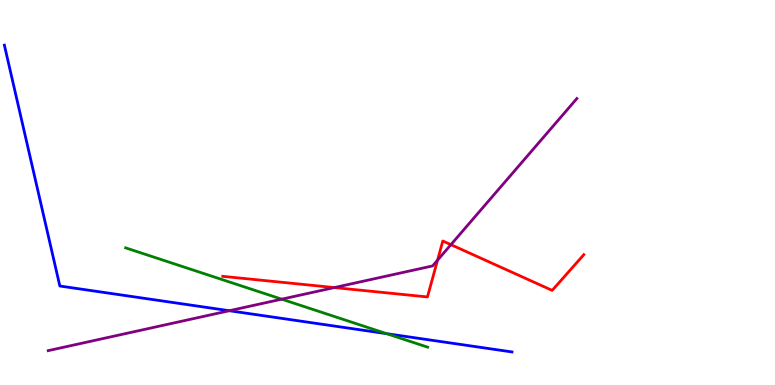[{'lines': ['blue', 'red'], 'intersections': []}, {'lines': ['green', 'red'], 'intersections': []}, {'lines': ['purple', 'red'], 'intersections': [{'x': 4.31, 'y': 2.53}, {'x': 5.65, 'y': 3.24}, {'x': 5.82, 'y': 3.64}]}, {'lines': ['blue', 'green'], 'intersections': [{'x': 4.99, 'y': 1.33}]}, {'lines': ['blue', 'purple'], 'intersections': [{'x': 2.96, 'y': 1.93}]}, {'lines': ['green', 'purple'], 'intersections': [{'x': 3.63, 'y': 2.23}]}]